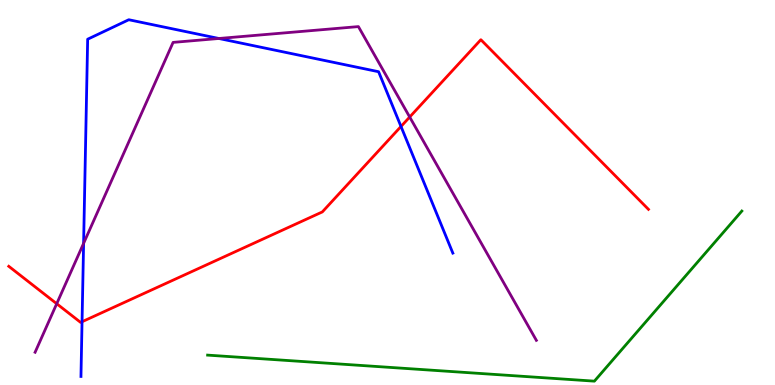[{'lines': ['blue', 'red'], 'intersections': [{'x': 1.06, 'y': 1.64}, {'x': 5.17, 'y': 6.72}]}, {'lines': ['green', 'red'], 'intersections': []}, {'lines': ['purple', 'red'], 'intersections': [{'x': 0.732, 'y': 2.11}, {'x': 5.29, 'y': 6.96}]}, {'lines': ['blue', 'green'], 'intersections': []}, {'lines': ['blue', 'purple'], 'intersections': [{'x': 1.08, 'y': 3.68}, {'x': 2.82, 'y': 9.0}]}, {'lines': ['green', 'purple'], 'intersections': []}]